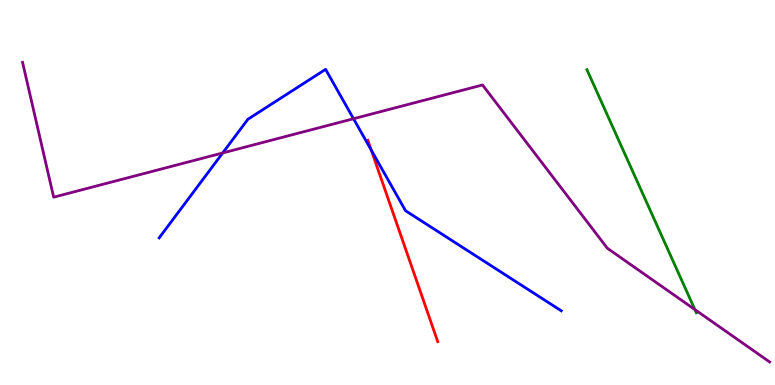[{'lines': ['blue', 'red'], 'intersections': [{'x': 4.79, 'y': 6.1}]}, {'lines': ['green', 'red'], 'intersections': []}, {'lines': ['purple', 'red'], 'intersections': []}, {'lines': ['blue', 'green'], 'intersections': []}, {'lines': ['blue', 'purple'], 'intersections': [{'x': 2.87, 'y': 6.03}, {'x': 4.56, 'y': 6.92}]}, {'lines': ['green', 'purple'], 'intersections': [{'x': 8.97, 'y': 1.96}]}]